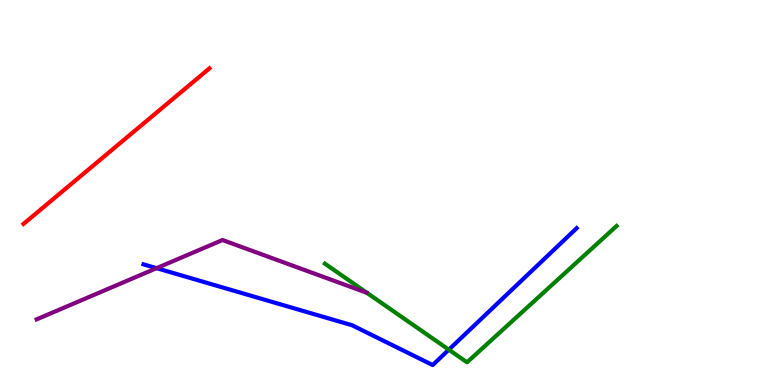[{'lines': ['blue', 'red'], 'intersections': []}, {'lines': ['green', 'red'], 'intersections': []}, {'lines': ['purple', 'red'], 'intersections': []}, {'lines': ['blue', 'green'], 'intersections': [{'x': 5.79, 'y': 0.917}]}, {'lines': ['blue', 'purple'], 'intersections': [{'x': 2.02, 'y': 3.03}]}, {'lines': ['green', 'purple'], 'intersections': []}]